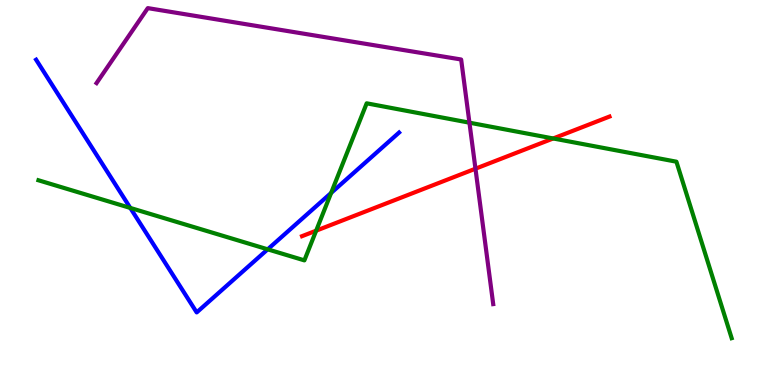[{'lines': ['blue', 'red'], 'intersections': []}, {'lines': ['green', 'red'], 'intersections': [{'x': 4.08, 'y': 4.01}, {'x': 7.14, 'y': 6.4}]}, {'lines': ['purple', 'red'], 'intersections': [{'x': 6.14, 'y': 5.62}]}, {'lines': ['blue', 'green'], 'intersections': [{'x': 1.68, 'y': 4.6}, {'x': 3.45, 'y': 3.52}, {'x': 4.27, 'y': 4.99}]}, {'lines': ['blue', 'purple'], 'intersections': []}, {'lines': ['green', 'purple'], 'intersections': [{'x': 6.06, 'y': 6.81}]}]